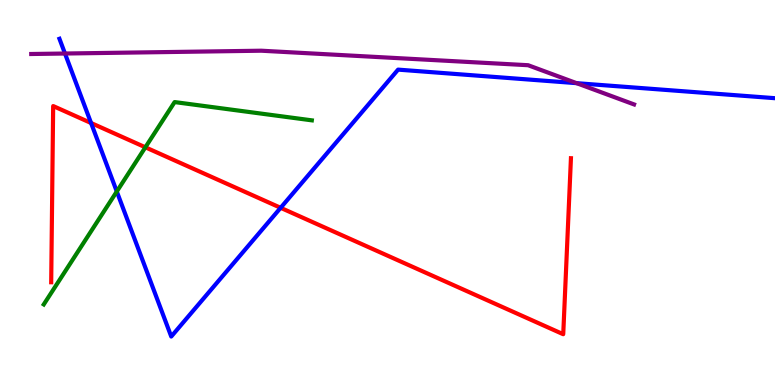[{'lines': ['blue', 'red'], 'intersections': [{'x': 1.18, 'y': 6.81}, {'x': 3.62, 'y': 4.6}]}, {'lines': ['green', 'red'], 'intersections': [{'x': 1.88, 'y': 6.17}]}, {'lines': ['purple', 'red'], 'intersections': []}, {'lines': ['blue', 'green'], 'intersections': [{'x': 1.51, 'y': 5.03}]}, {'lines': ['blue', 'purple'], 'intersections': [{'x': 0.838, 'y': 8.61}, {'x': 7.44, 'y': 7.84}]}, {'lines': ['green', 'purple'], 'intersections': []}]